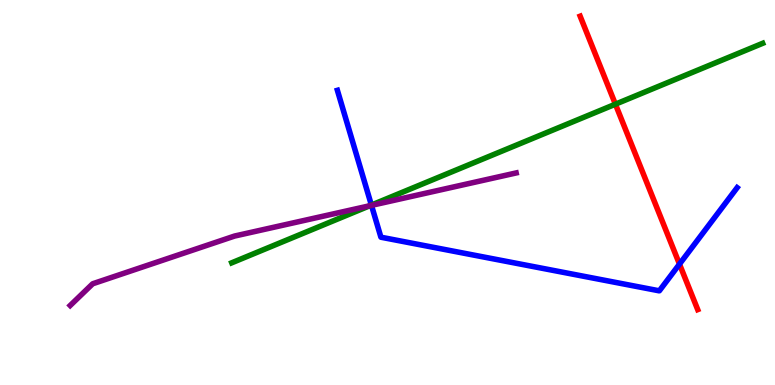[{'lines': ['blue', 'red'], 'intersections': [{'x': 8.77, 'y': 3.14}]}, {'lines': ['green', 'red'], 'intersections': [{'x': 7.94, 'y': 7.29}]}, {'lines': ['purple', 'red'], 'intersections': []}, {'lines': ['blue', 'green'], 'intersections': [{'x': 4.79, 'y': 4.67}]}, {'lines': ['blue', 'purple'], 'intersections': [{'x': 4.79, 'y': 4.67}]}, {'lines': ['green', 'purple'], 'intersections': [{'x': 4.77, 'y': 4.66}]}]